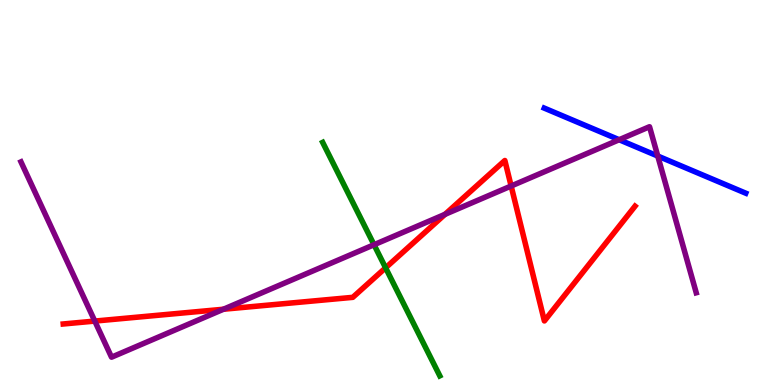[{'lines': ['blue', 'red'], 'intersections': []}, {'lines': ['green', 'red'], 'intersections': [{'x': 4.98, 'y': 3.04}]}, {'lines': ['purple', 'red'], 'intersections': [{'x': 1.22, 'y': 1.66}, {'x': 2.88, 'y': 1.97}, {'x': 5.74, 'y': 4.43}, {'x': 6.6, 'y': 5.17}]}, {'lines': ['blue', 'green'], 'intersections': []}, {'lines': ['blue', 'purple'], 'intersections': [{'x': 7.99, 'y': 6.37}, {'x': 8.49, 'y': 5.95}]}, {'lines': ['green', 'purple'], 'intersections': [{'x': 4.83, 'y': 3.64}]}]